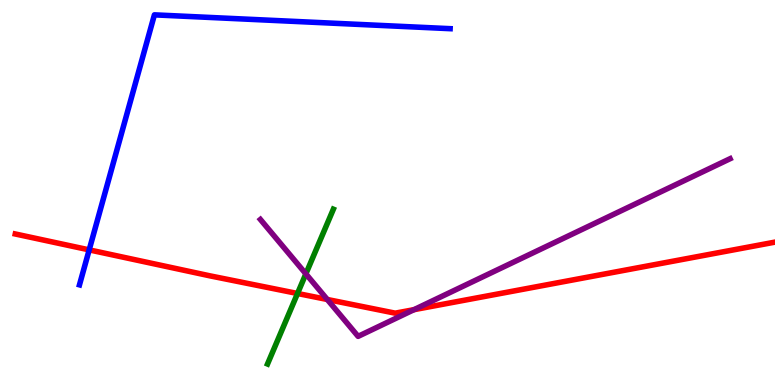[{'lines': ['blue', 'red'], 'intersections': [{'x': 1.15, 'y': 3.51}]}, {'lines': ['green', 'red'], 'intersections': [{'x': 3.84, 'y': 2.38}]}, {'lines': ['purple', 'red'], 'intersections': [{'x': 4.22, 'y': 2.22}, {'x': 5.34, 'y': 1.96}]}, {'lines': ['blue', 'green'], 'intersections': []}, {'lines': ['blue', 'purple'], 'intersections': []}, {'lines': ['green', 'purple'], 'intersections': [{'x': 3.95, 'y': 2.89}]}]